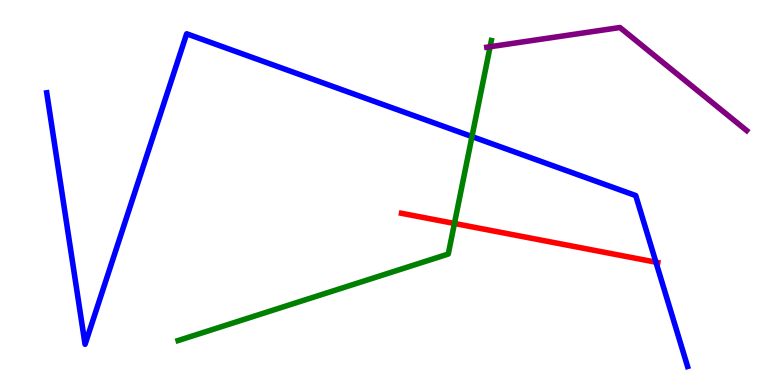[{'lines': ['blue', 'red'], 'intersections': [{'x': 8.46, 'y': 3.19}]}, {'lines': ['green', 'red'], 'intersections': [{'x': 5.86, 'y': 4.2}]}, {'lines': ['purple', 'red'], 'intersections': []}, {'lines': ['blue', 'green'], 'intersections': [{'x': 6.09, 'y': 6.45}]}, {'lines': ['blue', 'purple'], 'intersections': []}, {'lines': ['green', 'purple'], 'intersections': [{'x': 6.32, 'y': 8.79}]}]